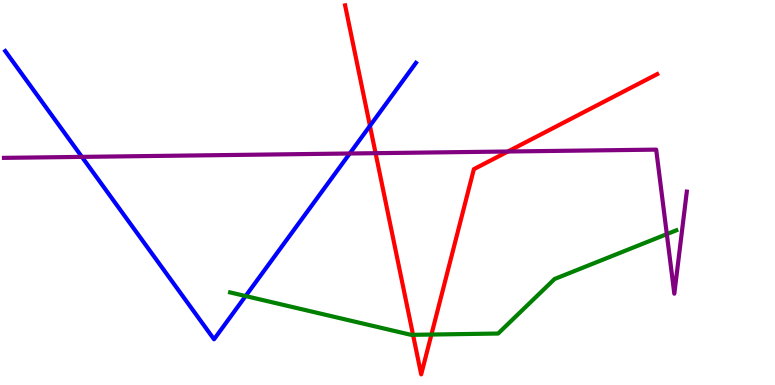[{'lines': ['blue', 'red'], 'intersections': [{'x': 4.77, 'y': 6.73}]}, {'lines': ['green', 'red'], 'intersections': [{'x': 5.33, 'y': 1.3}, {'x': 5.57, 'y': 1.31}]}, {'lines': ['purple', 'red'], 'intersections': [{'x': 4.85, 'y': 6.02}, {'x': 6.55, 'y': 6.06}]}, {'lines': ['blue', 'green'], 'intersections': [{'x': 3.17, 'y': 2.31}]}, {'lines': ['blue', 'purple'], 'intersections': [{'x': 1.06, 'y': 5.93}, {'x': 4.51, 'y': 6.01}]}, {'lines': ['green', 'purple'], 'intersections': [{'x': 8.6, 'y': 3.92}]}]